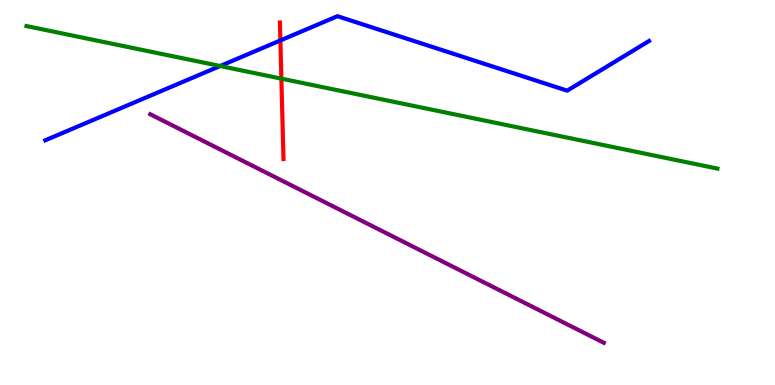[{'lines': ['blue', 'red'], 'intersections': [{'x': 3.62, 'y': 8.95}]}, {'lines': ['green', 'red'], 'intersections': [{'x': 3.63, 'y': 7.96}]}, {'lines': ['purple', 'red'], 'intersections': []}, {'lines': ['blue', 'green'], 'intersections': [{'x': 2.84, 'y': 8.29}]}, {'lines': ['blue', 'purple'], 'intersections': []}, {'lines': ['green', 'purple'], 'intersections': []}]